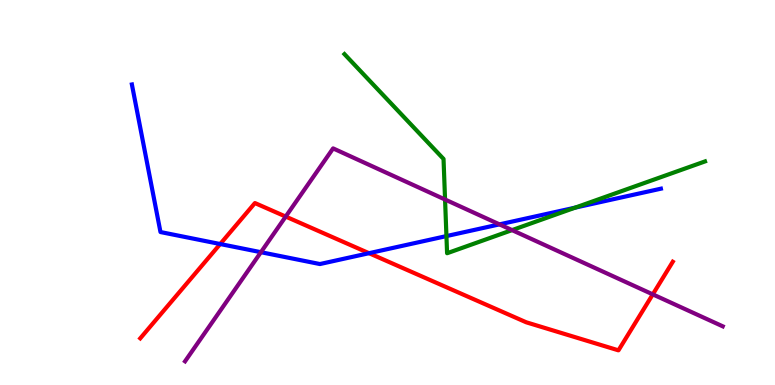[{'lines': ['blue', 'red'], 'intersections': [{'x': 2.84, 'y': 3.66}, {'x': 4.76, 'y': 3.42}]}, {'lines': ['green', 'red'], 'intersections': []}, {'lines': ['purple', 'red'], 'intersections': [{'x': 3.69, 'y': 4.37}, {'x': 8.42, 'y': 2.35}]}, {'lines': ['blue', 'green'], 'intersections': [{'x': 5.76, 'y': 3.87}, {'x': 7.42, 'y': 4.61}]}, {'lines': ['blue', 'purple'], 'intersections': [{'x': 3.37, 'y': 3.45}, {'x': 6.44, 'y': 4.17}]}, {'lines': ['green', 'purple'], 'intersections': [{'x': 5.74, 'y': 4.82}, {'x': 6.61, 'y': 4.02}]}]